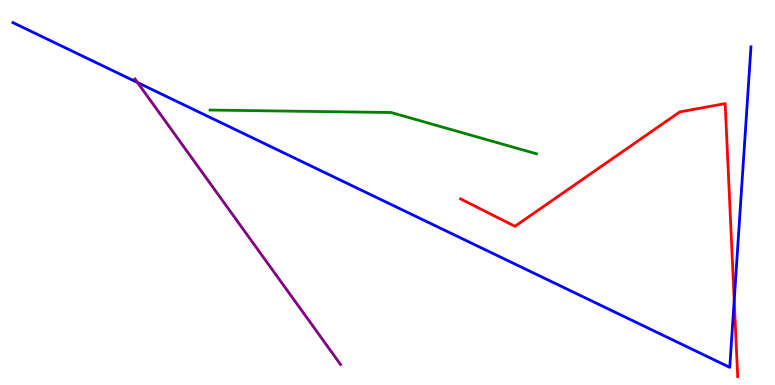[{'lines': ['blue', 'red'], 'intersections': [{'x': 9.47, 'y': 2.2}]}, {'lines': ['green', 'red'], 'intersections': []}, {'lines': ['purple', 'red'], 'intersections': []}, {'lines': ['blue', 'green'], 'intersections': []}, {'lines': ['blue', 'purple'], 'intersections': [{'x': 1.77, 'y': 7.86}]}, {'lines': ['green', 'purple'], 'intersections': []}]